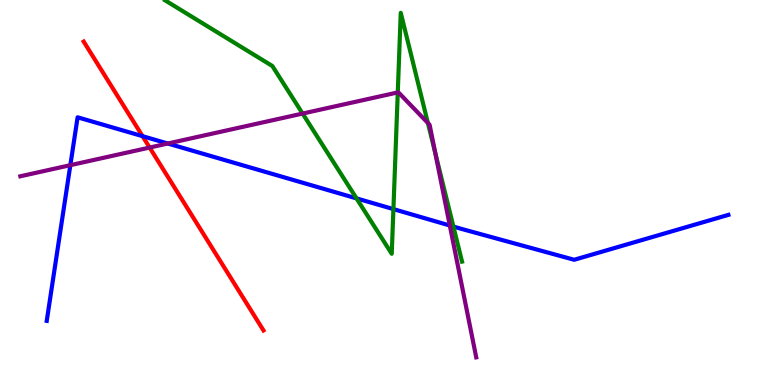[{'lines': ['blue', 'red'], 'intersections': [{'x': 1.84, 'y': 6.46}]}, {'lines': ['green', 'red'], 'intersections': []}, {'lines': ['purple', 'red'], 'intersections': [{'x': 1.93, 'y': 6.17}]}, {'lines': ['blue', 'green'], 'intersections': [{'x': 4.6, 'y': 4.85}, {'x': 5.08, 'y': 4.57}, {'x': 5.85, 'y': 4.12}]}, {'lines': ['blue', 'purple'], 'intersections': [{'x': 0.908, 'y': 5.71}, {'x': 2.17, 'y': 6.27}, {'x': 5.8, 'y': 4.14}]}, {'lines': ['green', 'purple'], 'intersections': [{'x': 3.9, 'y': 7.05}, {'x': 5.13, 'y': 7.6}, {'x': 5.52, 'y': 6.81}, {'x': 5.62, 'y': 6.03}]}]